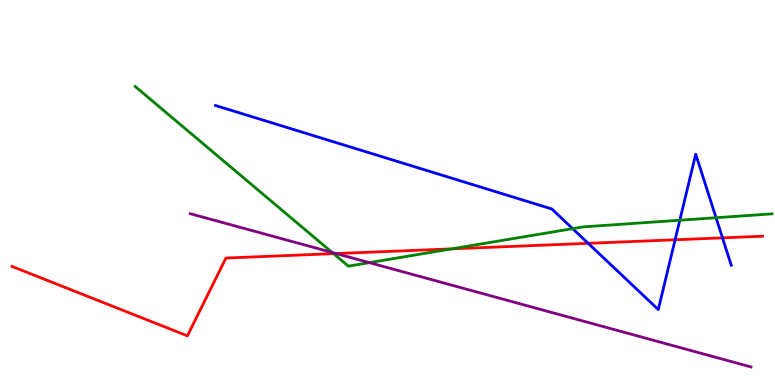[{'lines': ['blue', 'red'], 'intersections': [{'x': 7.59, 'y': 3.68}, {'x': 8.71, 'y': 3.77}, {'x': 9.32, 'y': 3.82}]}, {'lines': ['green', 'red'], 'intersections': [{'x': 4.3, 'y': 3.41}, {'x': 5.83, 'y': 3.54}]}, {'lines': ['purple', 'red'], 'intersections': [{'x': 4.34, 'y': 3.41}]}, {'lines': ['blue', 'green'], 'intersections': [{'x': 7.39, 'y': 4.06}, {'x': 8.77, 'y': 4.28}, {'x': 9.24, 'y': 4.34}]}, {'lines': ['blue', 'purple'], 'intersections': []}, {'lines': ['green', 'purple'], 'intersections': [{'x': 4.29, 'y': 3.44}, {'x': 4.77, 'y': 3.18}]}]